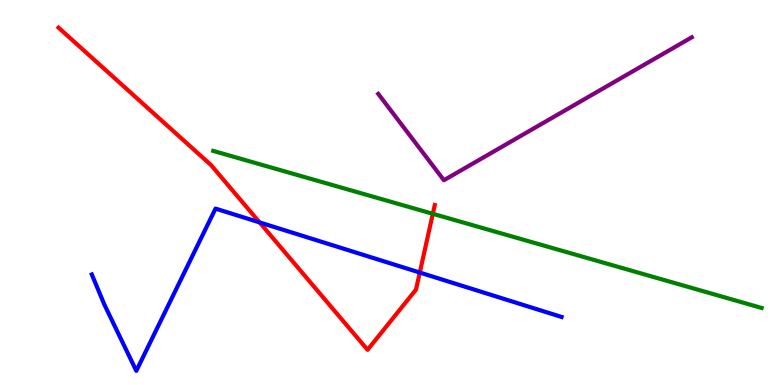[{'lines': ['blue', 'red'], 'intersections': [{'x': 3.35, 'y': 4.22}, {'x': 5.42, 'y': 2.92}]}, {'lines': ['green', 'red'], 'intersections': [{'x': 5.58, 'y': 4.45}]}, {'lines': ['purple', 'red'], 'intersections': []}, {'lines': ['blue', 'green'], 'intersections': []}, {'lines': ['blue', 'purple'], 'intersections': []}, {'lines': ['green', 'purple'], 'intersections': []}]